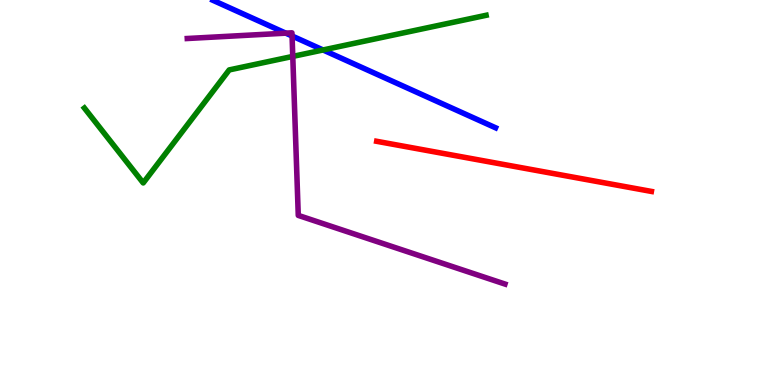[{'lines': ['blue', 'red'], 'intersections': []}, {'lines': ['green', 'red'], 'intersections': []}, {'lines': ['purple', 'red'], 'intersections': []}, {'lines': ['blue', 'green'], 'intersections': [{'x': 4.17, 'y': 8.7}]}, {'lines': ['blue', 'purple'], 'intersections': [{'x': 3.69, 'y': 9.14}, {'x': 3.77, 'y': 9.07}]}, {'lines': ['green', 'purple'], 'intersections': [{'x': 3.78, 'y': 8.53}]}]